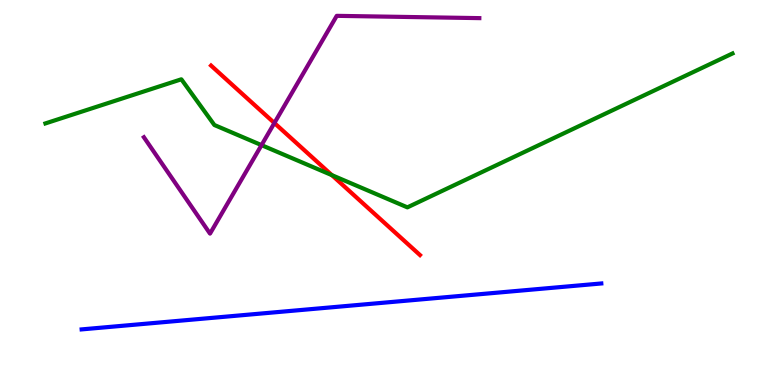[{'lines': ['blue', 'red'], 'intersections': []}, {'lines': ['green', 'red'], 'intersections': [{'x': 4.28, 'y': 5.45}]}, {'lines': ['purple', 'red'], 'intersections': [{'x': 3.54, 'y': 6.8}]}, {'lines': ['blue', 'green'], 'intersections': []}, {'lines': ['blue', 'purple'], 'intersections': []}, {'lines': ['green', 'purple'], 'intersections': [{'x': 3.37, 'y': 6.23}]}]